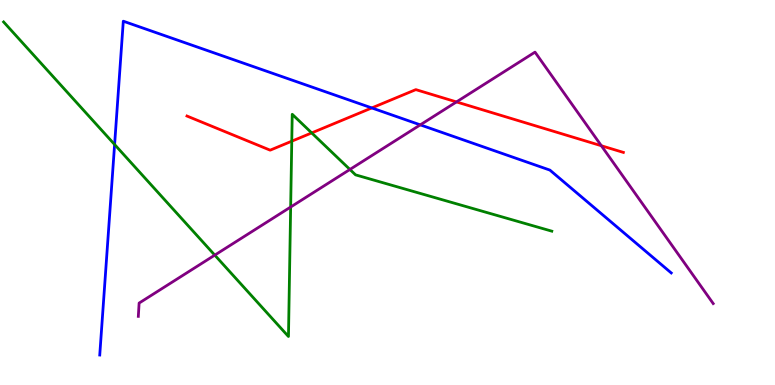[{'lines': ['blue', 'red'], 'intersections': [{'x': 4.8, 'y': 7.2}]}, {'lines': ['green', 'red'], 'intersections': [{'x': 3.76, 'y': 6.33}, {'x': 4.02, 'y': 6.55}]}, {'lines': ['purple', 'red'], 'intersections': [{'x': 5.89, 'y': 7.35}, {'x': 7.76, 'y': 6.21}]}, {'lines': ['blue', 'green'], 'intersections': [{'x': 1.48, 'y': 6.25}]}, {'lines': ['blue', 'purple'], 'intersections': [{'x': 5.42, 'y': 6.76}]}, {'lines': ['green', 'purple'], 'intersections': [{'x': 2.77, 'y': 3.37}, {'x': 3.75, 'y': 4.62}, {'x': 4.51, 'y': 5.6}]}]